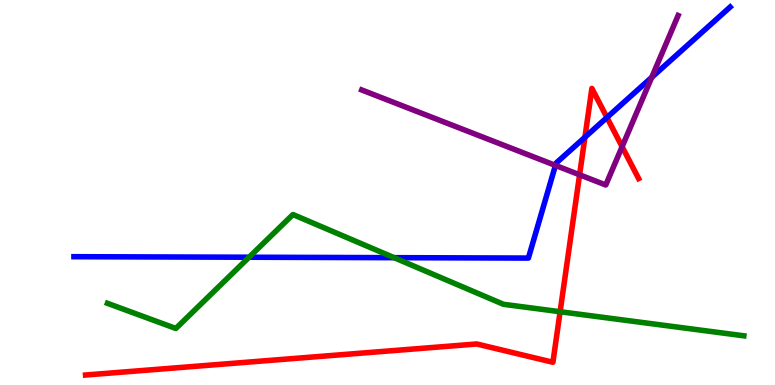[{'lines': ['blue', 'red'], 'intersections': [{'x': 7.55, 'y': 6.44}, {'x': 7.83, 'y': 6.95}]}, {'lines': ['green', 'red'], 'intersections': [{'x': 7.23, 'y': 1.9}]}, {'lines': ['purple', 'red'], 'intersections': [{'x': 7.48, 'y': 5.46}, {'x': 8.03, 'y': 6.19}]}, {'lines': ['blue', 'green'], 'intersections': [{'x': 3.21, 'y': 3.32}, {'x': 5.09, 'y': 3.31}]}, {'lines': ['blue', 'purple'], 'intersections': [{'x': 7.17, 'y': 5.7}, {'x': 8.41, 'y': 7.99}]}, {'lines': ['green', 'purple'], 'intersections': []}]